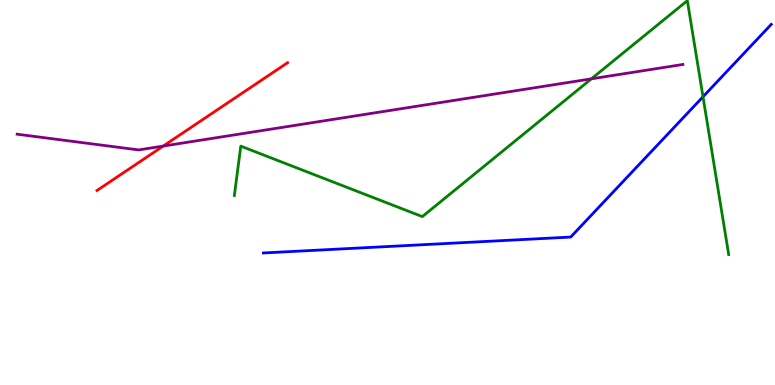[{'lines': ['blue', 'red'], 'intersections': []}, {'lines': ['green', 'red'], 'intersections': []}, {'lines': ['purple', 'red'], 'intersections': [{'x': 2.11, 'y': 6.21}]}, {'lines': ['blue', 'green'], 'intersections': [{'x': 9.07, 'y': 7.49}]}, {'lines': ['blue', 'purple'], 'intersections': []}, {'lines': ['green', 'purple'], 'intersections': [{'x': 7.63, 'y': 7.95}]}]